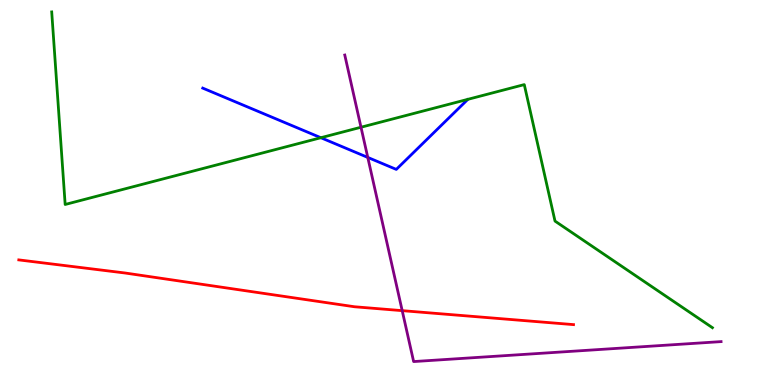[{'lines': ['blue', 'red'], 'intersections': []}, {'lines': ['green', 'red'], 'intersections': []}, {'lines': ['purple', 'red'], 'intersections': [{'x': 5.19, 'y': 1.93}]}, {'lines': ['blue', 'green'], 'intersections': [{'x': 4.14, 'y': 6.42}]}, {'lines': ['blue', 'purple'], 'intersections': [{'x': 4.75, 'y': 5.91}]}, {'lines': ['green', 'purple'], 'intersections': [{'x': 4.66, 'y': 6.7}]}]